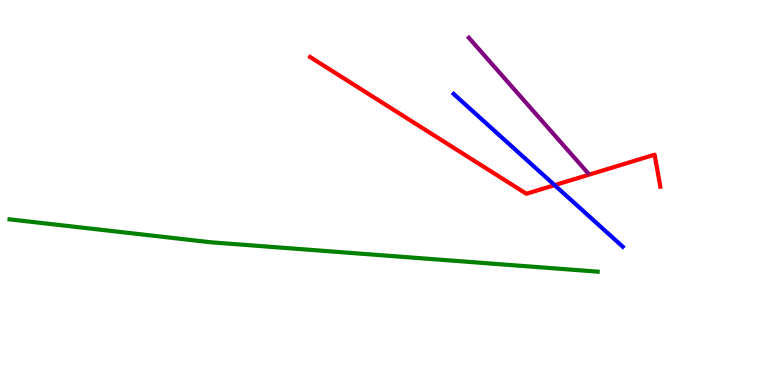[{'lines': ['blue', 'red'], 'intersections': [{'x': 7.16, 'y': 5.19}]}, {'lines': ['green', 'red'], 'intersections': []}, {'lines': ['purple', 'red'], 'intersections': []}, {'lines': ['blue', 'green'], 'intersections': []}, {'lines': ['blue', 'purple'], 'intersections': []}, {'lines': ['green', 'purple'], 'intersections': []}]